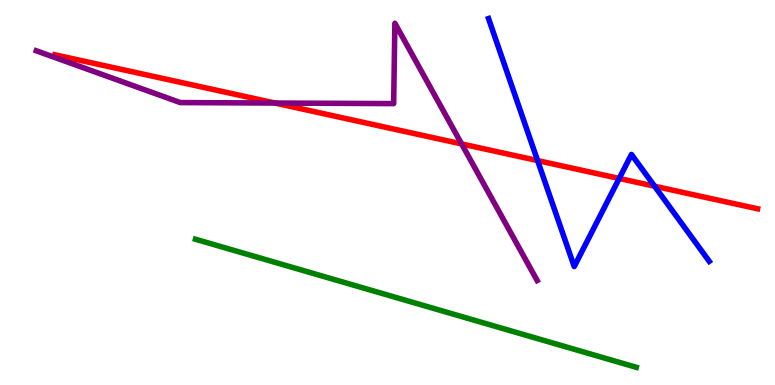[{'lines': ['blue', 'red'], 'intersections': [{'x': 6.94, 'y': 5.83}, {'x': 7.99, 'y': 5.36}, {'x': 8.45, 'y': 5.16}]}, {'lines': ['green', 'red'], 'intersections': []}, {'lines': ['purple', 'red'], 'intersections': [{'x': 3.55, 'y': 7.32}, {'x': 5.96, 'y': 6.26}]}, {'lines': ['blue', 'green'], 'intersections': []}, {'lines': ['blue', 'purple'], 'intersections': []}, {'lines': ['green', 'purple'], 'intersections': []}]